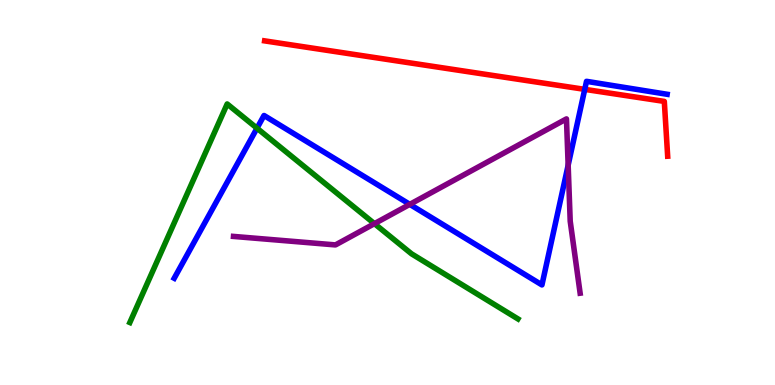[{'lines': ['blue', 'red'], 'intersections': [{'x': 7.55, 'y': 7.68}]}, {'lines': ['green', 'red'], 'intersections': []}, {'lines': ['purple', 'red'], 'intersections': []}, {'lines': ['blue', 'green'], 'intersections': [{'x': 3.32, 'y': 6.67}]}, {'lines': ['blue', 'purple'], 'intersections': [{'x': 5.29, 'y': 4.69}, {'x': 7.33, 'y': 5.71}]}, {'lines': ['green', 'purple'], 'intersections': [{'x': 4.83, 'y': 4.19}]}]